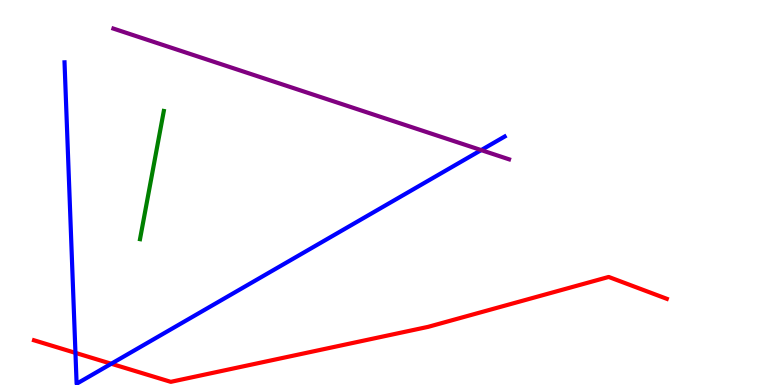[{'lines': ['blue', 'red'], 'intersections': [{'x': 0.974, 'y': 0.834}, {'x': 1.44, 'y': 0.552}]}, {'lines': ['green', 'red'], 'intersections': []}, {'lines': ['purple', 'red'], 'intersections': []}, {'lines': ['blue', 'green'], 'intersections': []}, {'lines': ['blue', 'purple'], 'intersections': [{'x': 6.21, 'y': 6.1}]}, {'lines': ['green', 'purple'], 'intersections': []}]